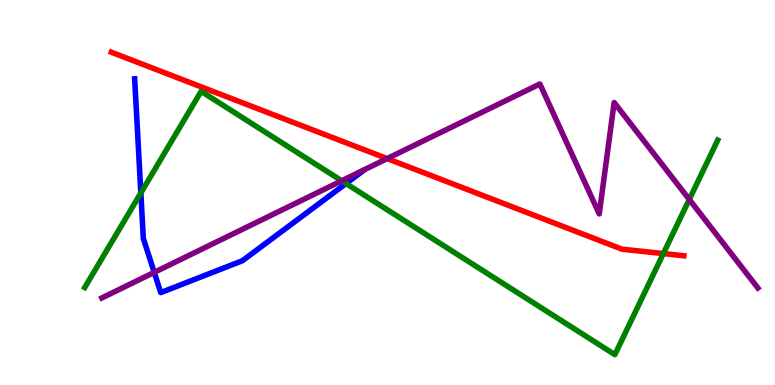[{'lines': ['blue', 'red'], 'intersections': []}, {'lines': ['green', 'red'], 'intersections': [{'x': 8.56, 'y': 3.41}]}, {'lines': ['purple', 'red'], 'intersections': [{'x': 5.0, 'y': 5.88}]}, {'lines': ['blue', 'green'], 'intersections': [{'x': 1.82, 'y': 4.99}, {'x': 4.46, 'y': 5.23}]}, {'lines': ['blue', 'purple'], 'intersections': [{'x': 1.99, 'y': 2.93}]}, {'lines': ['green', 'purple'], 'intersections': [{'x': 4.41, 'y': 5.3}, {'x': 8.89, 'y': 4.82}]}]